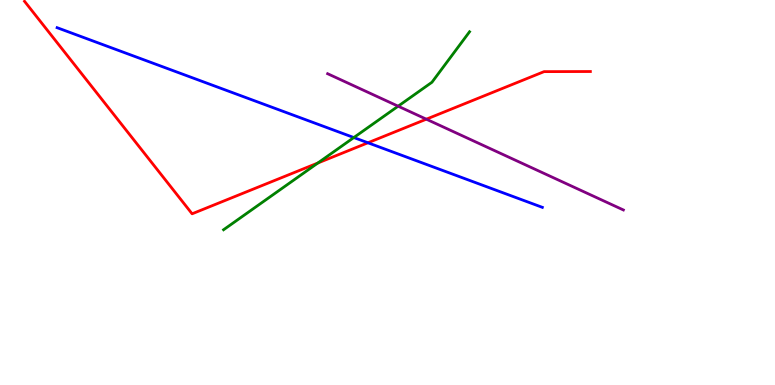[{'lines': ['blue', 'red'], 'intersections': [{'x': 4.75, 'y': 6.29}]}, {'lines': ['green', 'red'], 'intersections': [{'x': 4.1, 'y': 5.77}]}, {'lines': ['purple', 'red'], 'intersections': [{'x': 5.5, 'y': 6.9}]}, {'lines': ['blue', 'green'], 'intersections': [{'x': 4.57, 'y': 6.43}]}, {'lines': ['blue', 'purple'], 'intersections': []}, {'lines': ['green', 'purple'], 'intersections': [{'x': 5.14, 'y': 7.24}]}]